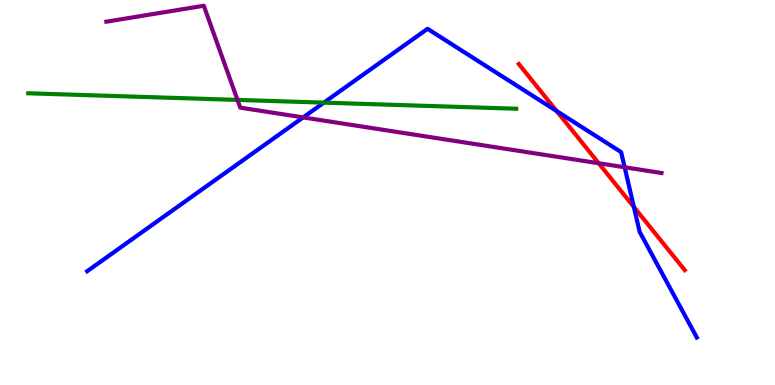[{'lines': ['blue', 'red'], 'intersections': [{'x': 7.18, 'y': 7.12}, {'x': 8.18, 'y': 4.63}]}, {'lines': ['green', 'red'], 'intersections': []}, {'lines': ['purple', 'red'], 'intersections': [{'x': 7.72, 'y': 5.76}]}, {'lines': ['blue', 'green'], 'intersections': [{'x': 4.18, 'y': 7.33}]}, {'lines': ['blue', 'purple'], 'intersections': [{'x': 3.91, 'y': 6.95}, {'x': 8.06, 'y': 5.66}]}, {'lines': ['green', 'purple'], 'intersections': [{'x': 3.06, 'y': 7.41}]}]